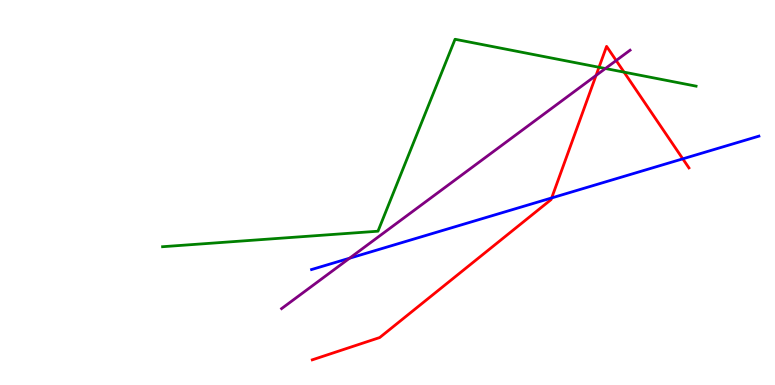[{'lines': ['blue', 'red'], 'intersections': [{'x': 7.12, 'y': 4.86}, {'x': 8.81, 'y': 5.87}]}, {'lines': ['green', 'red'], 'intersections': [{'x': 7.73, 'y': 8.25}, {'x': 8.05, 'y': 8.13}]}, {'lines': ['purple', 'red'], 'intersections': [{'x': 7.69, 'y': 8.04}, {'x': 7.95, 'y': 8.43}]}, {'lines': ['blue', 'green'], 'intersections': []}, {'lines': ['blue', 'purple'], 'intersections': [{'x': 4.51, 'y': 3.29}]}, {'lines': ['green', 'purple'], 'intersections': [{'x': 7.81, 'y': 8.22}]}]